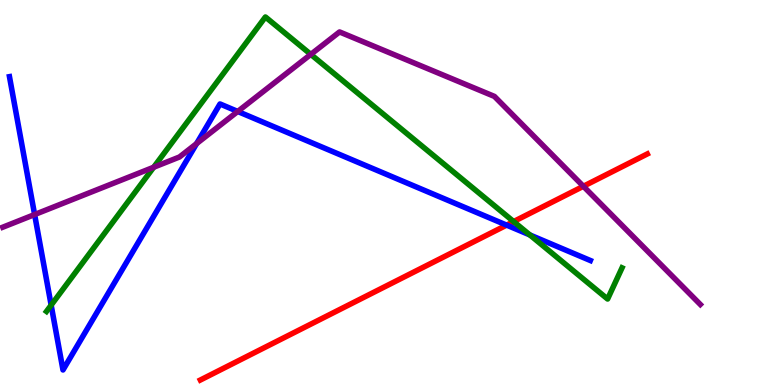[{'lines': ['blue', 'red'], 'intersections': [{'x': 6.54, 'y': 4.15}]}, {'lines': ['green', 'red'], 'intersections': [{'x': 6.63, 'y': 4.25}]}, {'lines': ['purple', 'red'], 'intersections': [{'x': 7.53, 'y': 5.16}]}, {'lines': ['blue', 'green'], 'intersections': [{'x': 0.66, 'y': 2.07}, {'x': 6.84, 'y': 3.9}]}, {'lines': ['blue', 'purple'], 'intersections': [{'x': 0.447, 'y': 4.43}, {'x': 2.54, 'y': 6.27}, {'x': 3.07, 'y': 7.1}]}, {'lines': ['green', 'purple'], 'intersections': [{'x': 1.98, 'y': 5.66}, {'x': 4.01, 'y': 8.59}]}]